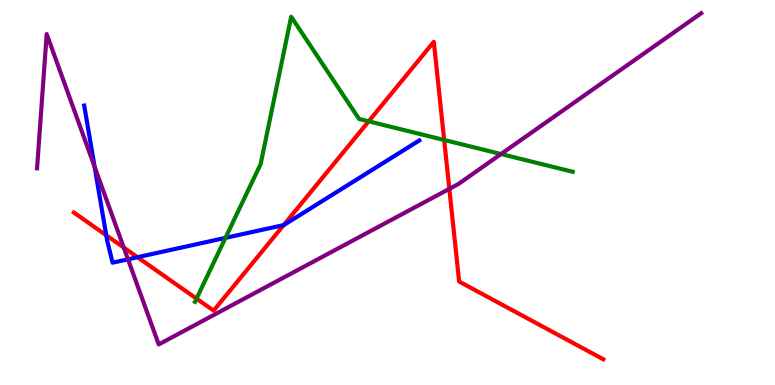[{'lines': ['blue', 'red'], 'intersections': [{'x': 1.37, 'y': 3.89}, {'x': 1.77, 'y': 3.32}, {'x': 3.66, 'y': 4.15}]}, {'lines': ['green', 'red'], 'intersections': [{'x': 2.54, 'y': 2.24}, {'x': 4.76, 'y': 6.85}, {'x': 5.73, 'y': 6.36}]}, {'lines': ['purple', 'red'], 'intersections': [{'x': 1.6, 'y': 3.57}, {'x': 5.8, 'y': 5.09}]}, {'lines': ['blue', 'green'], 'intersections': [{'x': 2.91, 'y': 3.82}]}, {'lines': ['blue', 'purple'], 'intersections': [{'x': 1.22, 'y': 5.67}, {'x': 1.65, 'y': 3.26}]}, {'lines': ['green', 'purple'], 'intersections': [{'x': 6.46, 'y': 6.0}]}]